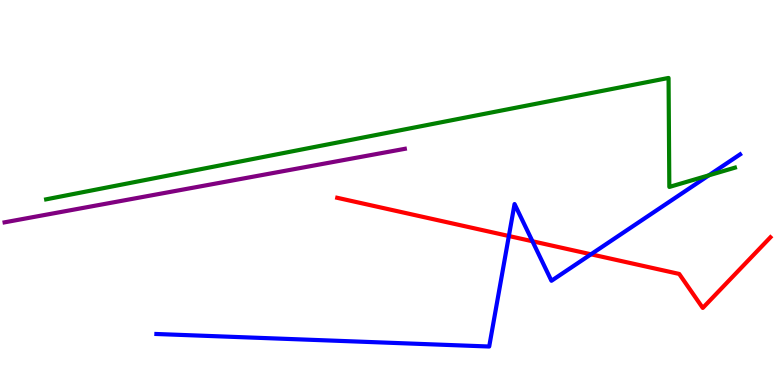[{'lines': ['blue', 'red'], 'intersections': [{'x': 6.57, 'y': 3.87}, {'x': 6.87, 'y': 3.73}, {'x': 7.63, 'y': 3.4}]}, {'lines': ['green', 'red'], 'intersections': []}, {'lines': ['purple', 'red'], 'intersections': []}, {'lines': ['blue', 'green'], 'intersections': [{'x': 9.15, 'y': 5.45}]}, {'lines': ['blue', 'purple'], 'intersections': []}, {'lines': ['green', 'purple'], 'intersections': []}]